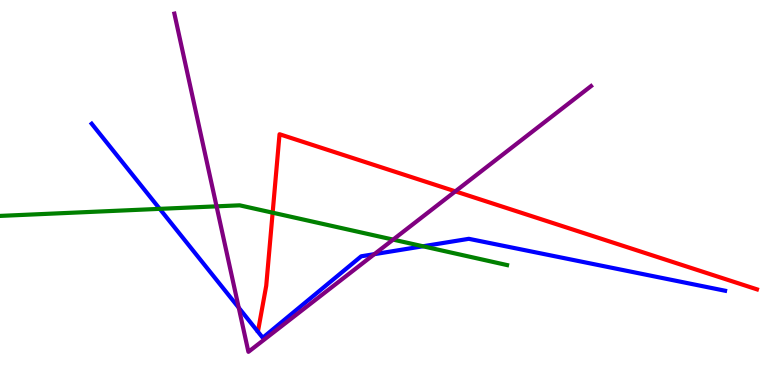[{'lines': ['blue', 'red'], 'intersections': []}, {'lines': ['green', 'red'], 'intersections': [{'x': 3.52, 'y': 4.48}]}, {'lines': ['purple', 'red'], 'intersections': [{'x': 5.88, 'y': 5.03}]}, {'lines': ['blue', 'green'], 'intersections': [{'x': 2.06, 'y': 4.58}, {'x': 5.46, 'y': 3.6}]}, {'lines': ['blue', 'purple'], 'intersections': [{'x': 3.08, 'y': 2.01}, {'x': 4.83, 'y': 3.4}]}, {'lines': ['green', 'purple'], 'intersections': [{'x': 2.79, 'y': 4.64}, {'x': 5.07, 'y': 3.78}]}]